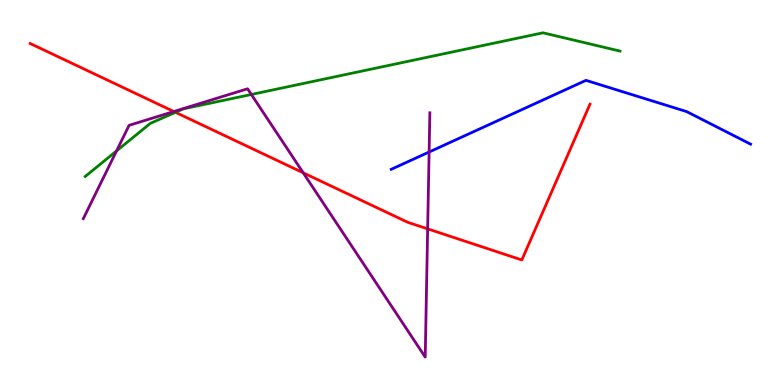[{'lines': ['blue', 'red'], 'intersections': []}, {'lines': ['green', 'red'], 'intersections': [{'x': 2.26, 'y': 7.08}]}, {'lines': ['purple', 'red'], 'intersections': [{'x': 2.24, 'y': 7.1}, {'x': 3.91, 'y': 5.51}, {'x': 5.52, 'y': 4.06}]}, {'lines': ['blue', 'green'], 'intersections': []}, {'lines': ['blue', 'purple'], 'intersections': [{'x': 5.54, 'y': 6.05}]}, {'lines': ['green', 'purple'], 'intersections': [{'x': 1.5, 'y': 6.08}, {'x': 3.24, 'y': 7.55}]}]